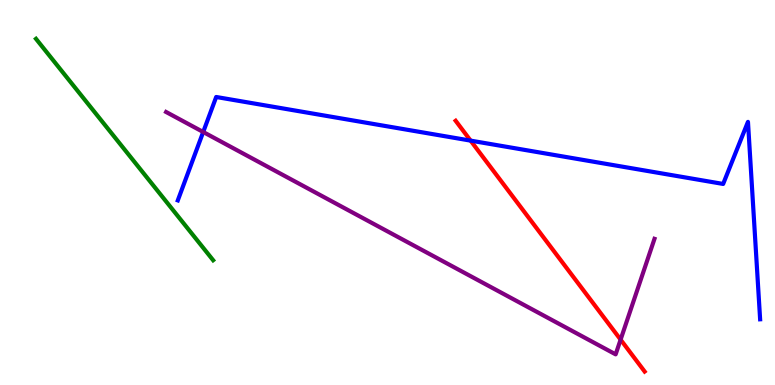[{'lines': ['blue', 'red'], 'intersections': [{'x': 6.07, 'y': 6.35}]}, {'lines': ['green', 'red'], 'intersections': []}, {'lines': ['purple', 'red'], 'intersections': [{'x': 8.01, 'y': 1.18}]}, {'lines': ['blue', 'green'], 'intersections': []}, {'lines': ['blue', 'purple'], 'intersections': [{'x': 2.62, 'y': 6.57}]}, {'lines': ['green', 'purple'], 'intersections': []}]